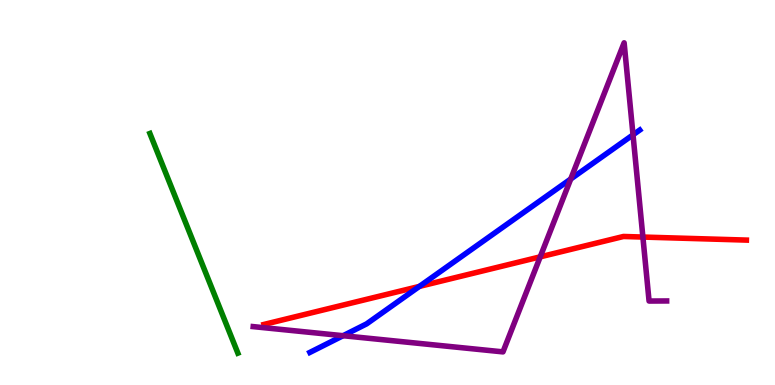[{'lines': ['blue', 'red'], 'intersections': [{'x': 5.41, 'y': 2.56}]}, {'lines': ['green', 'red'], 'intersections': []}, {'lines': ['purple', 'red'], 'intersections': [{'x': 6.97, 'y': 3.33}, {'x': 8.3, 'y': 3.84}]}, {'lines': ['blue', 'green'], 'intersections': []}, {'lines': ['blue', 'purple'], 'intersections': [{'x': 4.43, 'y': 1.28}, {'x': 7.36, 'y': 5.35}, {'x': 8.17, 'y': 6.5}]}, {'lines': ['green', 'purple'], 'intersections': []}]